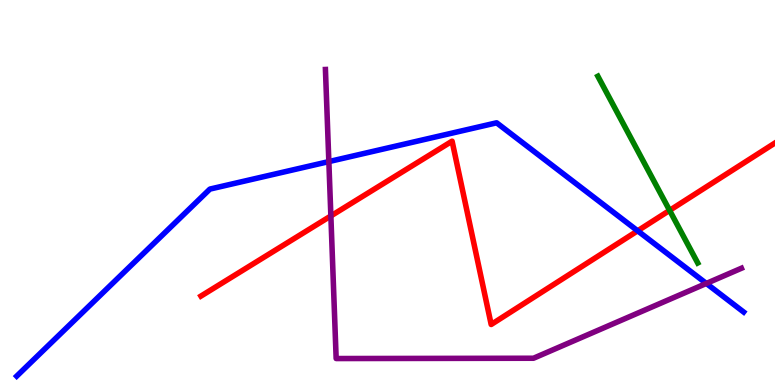[{'lines': ['blue', 'red'], 'intersections': [{'x': 8.23, 'y': 4.0}]}, {'lines': ['green', 'red'], 'intersections': [{'x': 8.64, 'y': 4.54}]}, {'lines': ['purple', 'red'], 'intersections': [{'x': 4.27, 'y': 4.39}]}, {'lines': ['blue', 'green'], 'intersections': []}, {'lines': ['blue', 'purple'], 'intersections': [{'x': 4.24, 'y': 5.8}, {'x': 9.11, 'y': 2.64}]}, {'lines': ['green', 'purple'], 'intersections': []}]